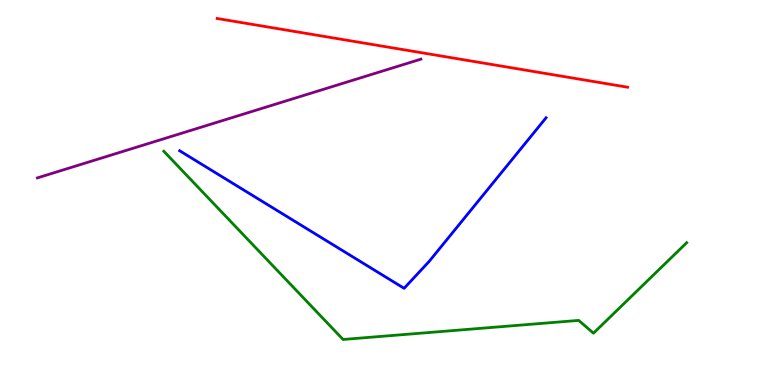[{'lines': ['blue', 'red'], 'intersections': []}, {'lines': ['green', 'red'], 'intersections': []}, {'lines': ['purple', 'red'], 'intersections': []}, {'lines': ['blue', 'green'], 'intersections': []}, {'lines': ['blue', 'purple'], 'intersections': []}, {'lines': ['green', 'purple'], 'intersections': []}]